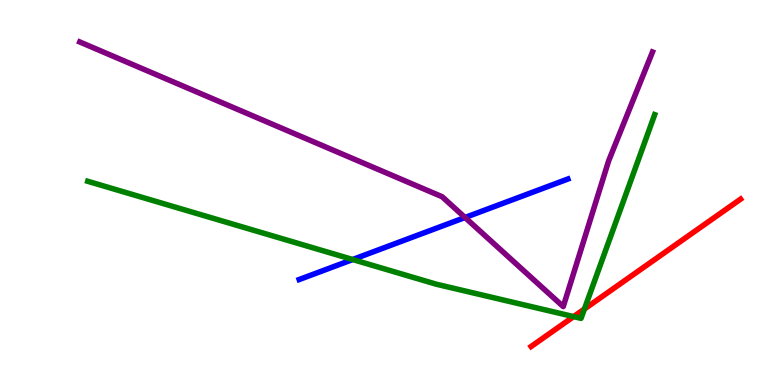[{'lines': ['blue', 'red'], 'intersections': []}, {'lines': ['green', 'red'], 'intersections': [{'x': 7.4, 'y': 1.78}, {'x': 7.54, 'y': 1.97}]}, {'lines': ['purple', 'red'], 'intersections': []}, {'lines': ['blue', 'green'], 'intersections': [{'x': 4.55, 'y': 3.26}]}, {'lines': ['blue', 'purple'], 'intersections': [{'x': 6.0, 'y': 4.35}]}, {'lines': ['green', 'purple'], 'intersections': []}]